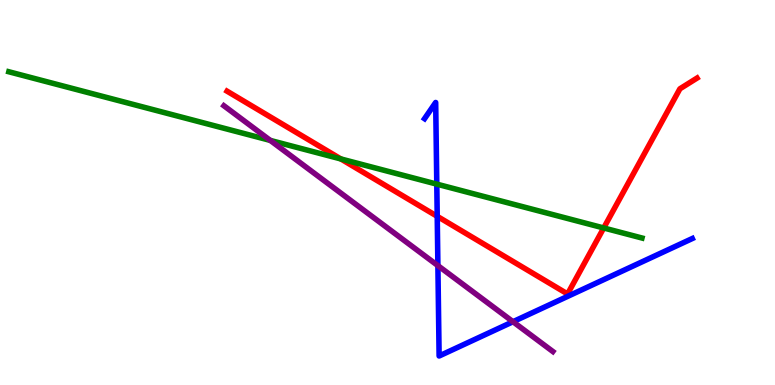[{'lines': ['blue', 'red'], 'intersections': [{'x': 5.64, 'y': 4.38}]}, {'lines': ['green', 'red'], 'intersections': [{'x': 4.4, 'y': 5.87}, {'x': 7.79, 'y': 4.08}]}, {'lines': ['purple', 'red'], 'intersections': []}, {'lines': ['blue', 'green'], 'intersections': [{'x': 5.64, 'y': 5.22}]}, {'lines': ['blue', 'purple'], 'intersections': [{'x': 5.65, 'y': 3.1}, {'x': 6.62, 'y': 1.64}]}, {'lines': ['green', 'purple'], 'intersections': [{'x': 3.49, 'y': 6.35}]}]